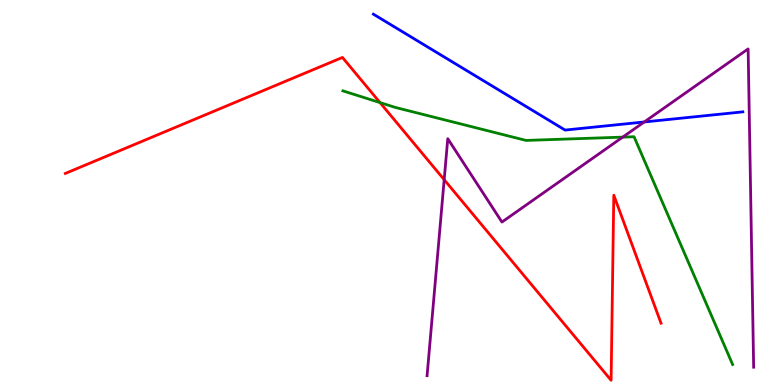[{'lines': ['blue', 'red'], 'intersections': []}, {'lines': ['green', 'red'], 'intersections': [{'x': 4.9, 'y': 7.34}]}, {'lines': ['purple', 'red'], 'intersections': [{'x': 5.73, 'y': 5.33}]}, {'lines': ['blue', 'green'], 'intersections': []}, {'lines': ['blue', 'purple'], 'intersections': [{'x': 8.31, 'y': 6.83}]}, {'lines': ['green', 'purple'], 'intersections': [{'x': 8.03, 'y': 6.44}]}]